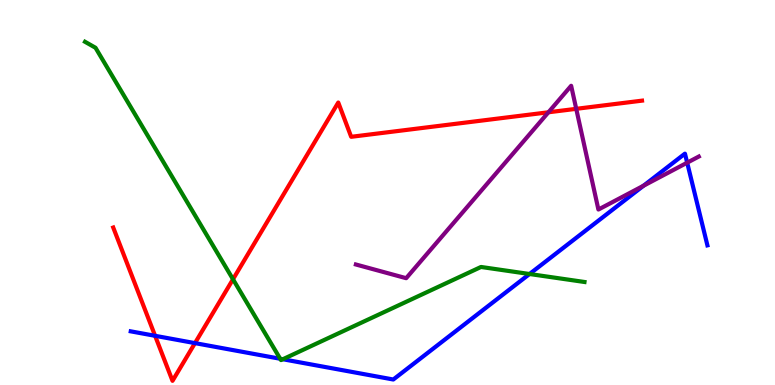[{'lines': ['blue', 'red'], 'intersections': [{'x': 2.0, 'y': 1.28}, {'x': 2.52, 'y': 1.09}]}, {'lines': ['green', 'red'], 'intersections': [{'x': 3.01, 'y': 2.75}]}, {'lines': ['purple', 'red'], 'intersections': [{'x': 7.08, 'y': 7.08}, {'x': 7.44, 'y': 7.17}]}, {'lines': ['blue', 'green'], 'intersections': [{'x': 3.62, 'y': 0.682}, {'x': 3.65, 'y': 0.669}, {'x': 6.83, 'y': 2.88}]}, {'lines': ['blue', 'purple'], 'intersections': [{'x': 8.3, 'y': 5.18}, {'x': 8.87, 'y': 5.77}]}, {'lines': ['green', 'purple'], 'intersections': []}]